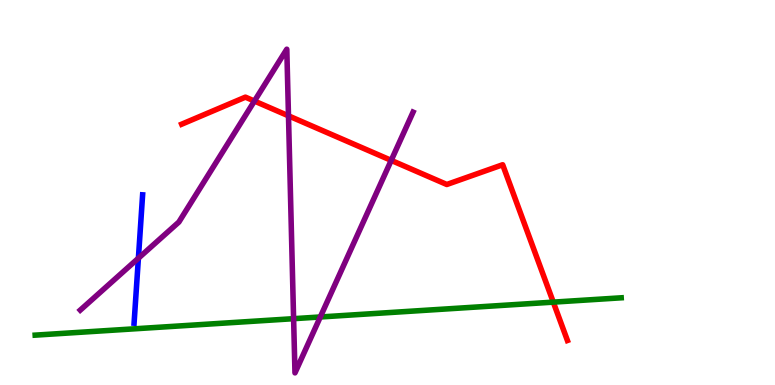[{'lines': ['blue', 'red'], 'intersections': []}, {'lines': ['green', 'red'], 'intersections': [{'x': 7.14, 'y': 2.15}]}, {'lines': ['purple', 'red'], 'intersections': [{'x': 3.28, 'y': 7.38}, {'x': 3.72, 'y': 6.99}, {'x': 5.05, 'y': 5.83}]}, {'lines': ['blue', 'green'], 'intersections': []}, {'lines': ['blue', 'purple'], 'intersections': [{'x': 1.79, 'y': 3.29}]}, {'lines': ['green', 'purple'], 'intersections': [{'x': 3.79, 'y': 1.72}, {'x': 4.13, 'y': 1.77}]}]